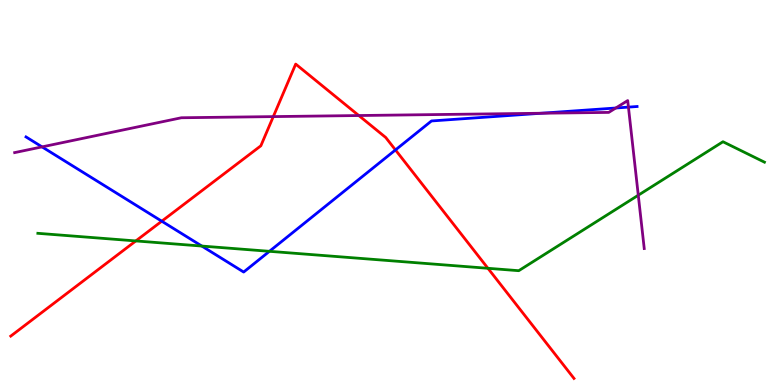[{'lines': ['blue', 'red'], 'intersections': [{'x': 2.09, 'y': 4.25}, {'x': 5.1, 'y': 6.11}]}, {'lines': ['green', 'red'], 'intersections': [{'x': 1.75, 'y': 3.74}, {'x': 6.3, 'y': 3.03}]}, {'lines': ['purple', 'red'], 'intersections': [{'x': 3.53, 'y': 6.97}, {'x': 4.63, 'y': 7.0}]}, {'lines': ['blue', 'green'], 'intersections': [{'x': 2.6, 'y': 3.61}, {'x': 3.48, 'y': 3.47}]}, {'lines': ['blue', 'purple'], 'intersections': [{'x': 0.543, 'y': 6.18}, {'x': 6.98, 'y': 7.06}, {'x': 7.95, 'y': 7.19}, {'x': 8.11, 'y': 7.22}]}, {'lines': ['green', 'purple'], 'intersections': [{'x': 8.24, 'y': 4.93}]}]